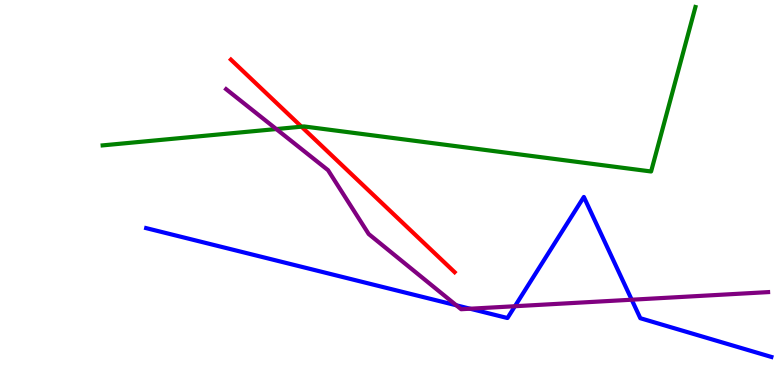[{'lines': ['blue', 'red'], 'intersections': []}, {'lines': ['green', 'red'], 'intersections': [{'x': 3.89, 'y': 6.71}]}, {'lines': ['purple', 'red'], 'intersections': []}, {'lines': ['blue', 'green'], 'intersections': []}, {'lines': ['blue', 'purple'], 'intersections': [{'x': 5.89, 'y': 2.07}, {'x': 6.07, 'y': 1.98}, {'x': 6.64, 'y': 2.05}, {'x': 8.15, 'y': 2.22}]}, {'lines': ['green', 'purple'], 'intersections': [{'x': 3.57, 'y': 6.65}]}]